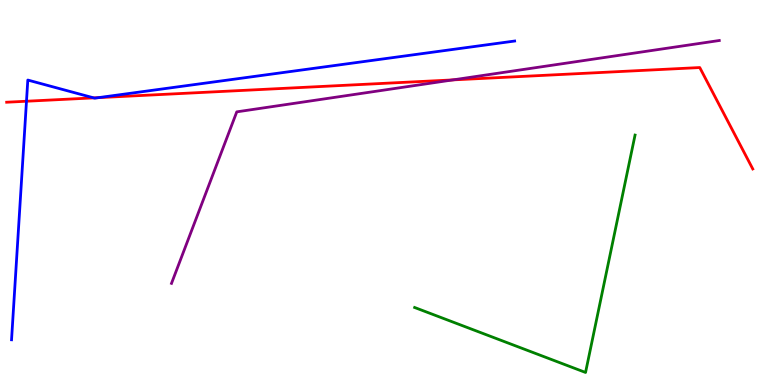[{'lines': ['blue', 'red'], 'intersections': [{'x': 0.342, 'y': 7.37}, {'x': 1.21, 'y': 7.46}, {'x': 1.27, 'y': 7.46}]}, {'lines': ['green', 'red'], 'intersections': []}, {'lines': ['purple', 'red'], 'intersections': [{'x': 5.84, 'y': 7.92}]}, {'lines': ['blue', 'green'], 'intersections': []}, {'lines': ['blue', 'purple'], 'intersections': []}, {'lines': ['green', 'purple'], 'intersections': []}]